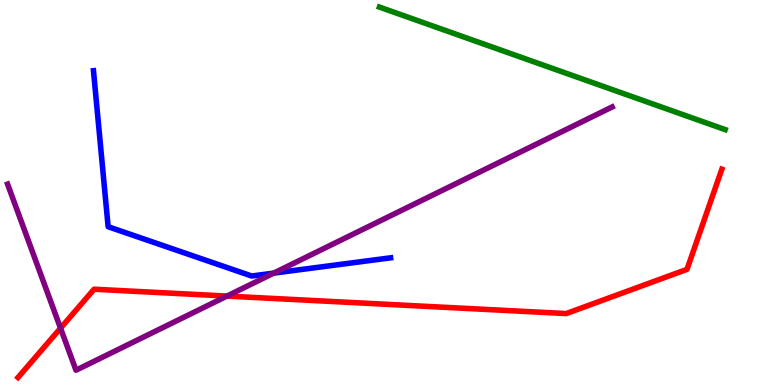[{'lines': ['blue', 'red'], 'intersections': []}, {'lines': ['green', 'red'], 'intersections': []}, {'lines': ['purple', 'red'], 'intersections': [{'x': 0.781, 'y': 1.48}, {'x': 2.93, 'y': 2.31}]}, {'lines': ['blue', 'green'], 'intersections': []}, {'lines': ['blue', 'purple'], 'intersections': [{'x': 3.53, 'y': 2.91}]}, {'lines': ['green', 'purple'], 'intersections': []}]